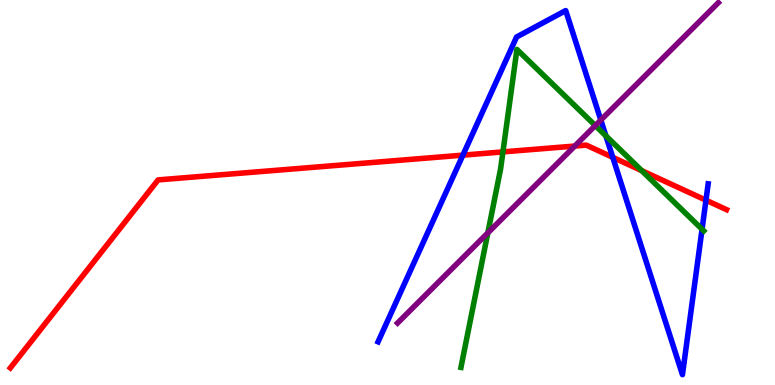[{'lines': ['blue', 'red'], 'intersections': [{'x': 5.97, 'y': 5.97}, {'x': 7.91, 'y': 5.91}, {'x': 9.11, 'y': 4.8}]}, {'lines': ['green', 'red'], 'intersections': [{'x': 6.49, 'y': 6.05}, {'x': 8.28, 'y': 5.57}]}, {'lines': ['purple', 'red'], 'intersections': [{'x': 7.42, 'y': 6.21}]}, {'lines': ['blue', 'green'], 'intersections': [{'x': 7.82, 'y': 6.47}, {'x': 9.06, 'y': 4.05}]}, {'lines': ['blue', 'purple'], 'intersections': [{'x': 7.75, 'y': 6.88}]}, {'lines': ['green', 'purple'], 'intersections': [{'x': 6.29, 'y': 3.95}, {'x': 7.68, 'y': 6.74}]}]